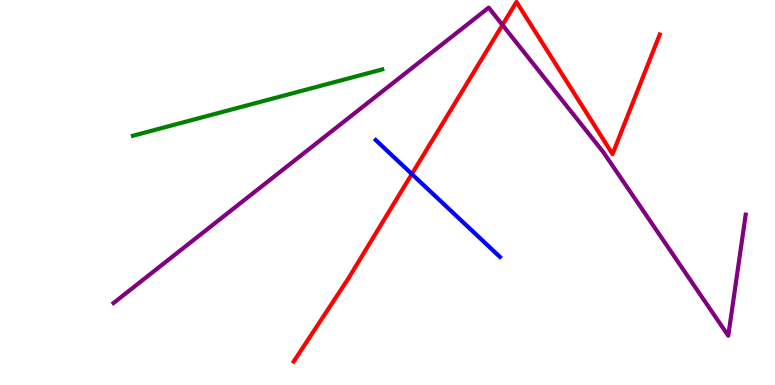[{'lines': ['blue', 'red'], 'intersections': [{'x': 5.31, 'y': 5.48}]}, {'lines': ['green', 'red'], 'intersections': []}, {'lines': ['purple', 'red'], 'intersections': [{'x': 6.48, 'y': 9.35}]}, {'lines': ['blue', 'green'], 'intersections': []}, {'lines': ['blue', 'purple'], 'intersections': []}, {'lines': ['green', 'purple'], 'intersections': []}]